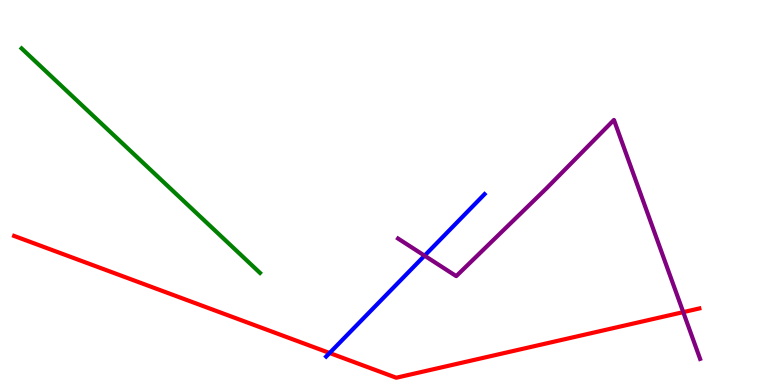[{'lines': ['blue', 'red'], 'intersections': [{'x': 4.25, 'y': 0.831}]}, {'lines': ['green', 'red'], 'intersections': []}, {'lines': ['purple', 'red'], 'intersections': [{'x': 8.82, 'y': 1.89}]}, {'lines': ['blue', 'green'], 'intersections': []}, {'lines': ['blue', 'purple'], 'intersections': [{'x': 5.48, 'y': 3.36}]}, {'lines': ['green', 'purple'], 'intersections': []}]